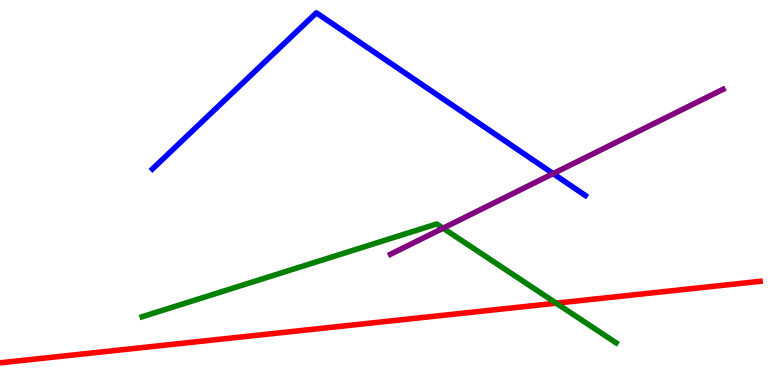[{'lines': ['blue', 'red'], 'intersections': []}, {'lines': ['green', 'red'], 'intersections': [{'x': 7.18, 'y': 2.13}]}, {'lines': ['purple', 'red'], 'intersections': []}, {'lines': ['blue', 'green'], 'intersections': []}, {'lines': ['blue', 'purple'], 'intersections': [{'x': 7.14, 'y': 5.49}]}, {'lines': ['green', 'purple'], 'intersections': [{'x': 5.72, 'y': 4.07}]}]